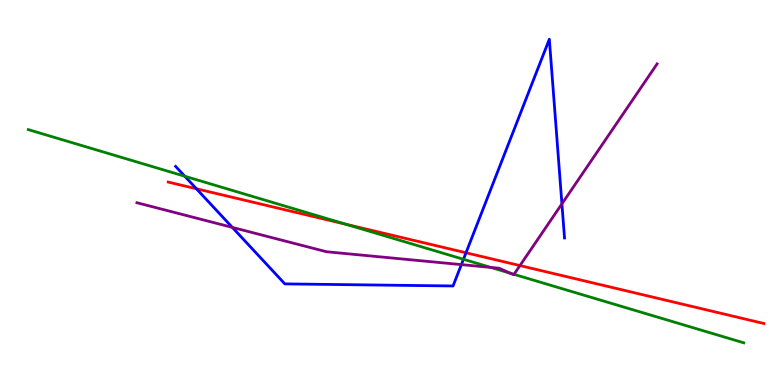[{'lines': ['blue', 'red'], 'intersections': [{'x': 2.53, 'y': 5.1}, {'x': 6.01, 'y': 3.43}]}, {'lines': ['green', 'red'], 'intersections': [{'x': 4.47, 'y': 4.17}]}, {'lines': ['purple', 'red'], 'intersections': [{'x': 6.71, 'y': 3.1}]}, {'lines': ['blue', 'green'], 'intersections': [{'x': 2.38, 'y': 5.42}, {'x': 5.98, 'y': 3.27}]}, {'lines': ['blue', 'purple'], 'intersections': [{'x': 3.0, 'y': 4.09}, {'x': 5.95, 'y': 3.13}, {'x': 7.25, 'y': 4.7}]}, {'lines': ['green', 'purple'], 'intersections': [{'x': 6.33, 'y': 3.05}, {'x': 6.59, 'y': 2.9}, {'x': 6.63, 'y': 2.87}]}]